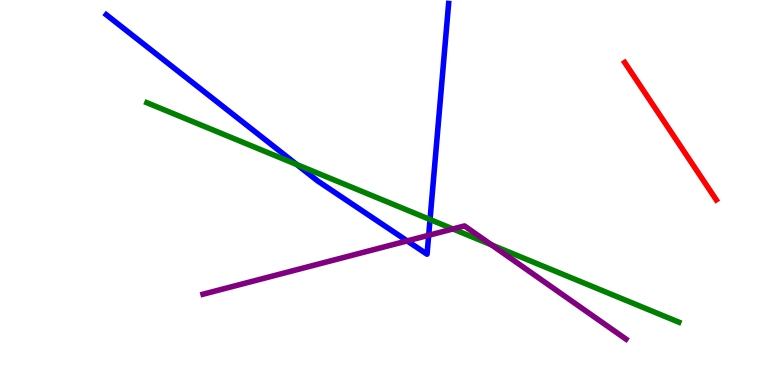[{'lines': ['blue', 'red'], 'intersections': []}, {'lines': ['green', 'red'], 'intersections': []}, {'lines': ['purple', 'red'], 'intersections': []}, {'lines': ['blue', 'green'], 'intersections': [{'x': 3.83, 'y': 5.73}, {'x': 5.55, 'y': 4.3}]}, {'lines': ['blue', 'purple'], 'intersections': [{'x': 5.25, 'y': 3.74}, {'x': 5.53, 'y': 3.89}]}, {'lines': ['green', 'purple'], 'intersections': [{'x': 5.84, 'y': 4.05}, {'x': 6.34, 'y': 3.64}]}]